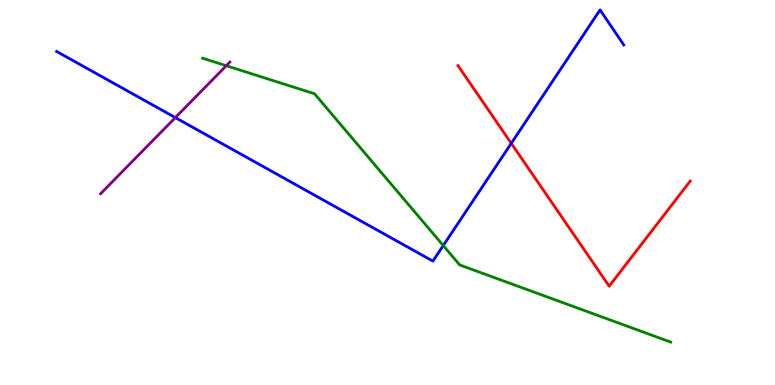[{'lines': ['blue', 'red'], 'intersections': [{'x': 6.6, 'y': 6.28}]}, {'lines': ['green', 'red'], 'intersections': []}, {'lines': ['purple', 'red'], 'intersections': []}, {'lines': ['blue', 'green'], 'intersections': [{'x': 5.72, 'y': 3.62}]}, {'lines': ['blue', 'purple'], 'intersections': [{'x': 2.26, 'y': 6.95}]}, {'lines': ['green', 'purple'], 'intersections': [{'x': 2.92, 'y': 8.29}]}]